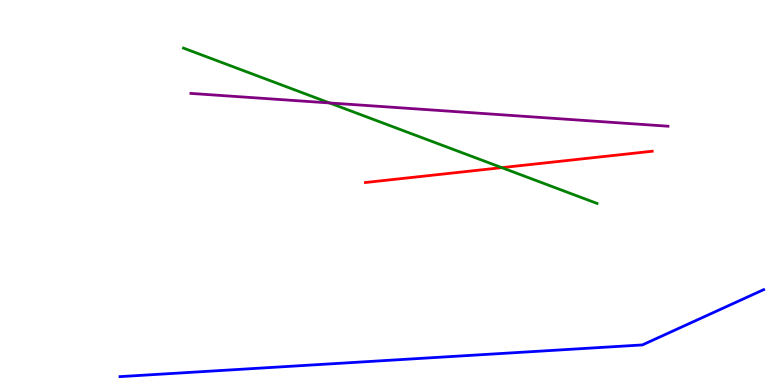[{'lines': ['blue', 'red'], 'intersections': []}, {'lines': ['green', 'red'], 'intersections': [{'x': 6.47, 'y': 5.65}]}, {'lines': ['purple', 'red'], 'intersections': []}, {'lines': ['blue', 'green'], 'intersections': []}, {'lines': ['blue', 'purple'], 'intersections': []}, {'lines': ['green', 'purple'], 'intersections': [{'x': 4.25, 'y': 7.33}]}]